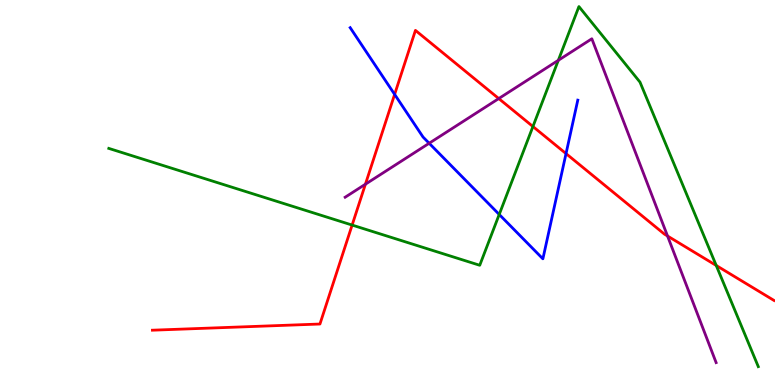[{'lines': ['blue', 'red'], 'intersections': [{'x': 5.09, 'y': 7.55}, {'x': 7.3, 'y': 6.01}]}, {'lines': ['green', 'red'], 'intersections': [{'x': 4.54, 'y': 4.15}, {'x': 6.88, 'y': 6.71}, {'x': 9.24, 'y': 3.1}]}, {'lines': ['purple', 'red'], 'intersections': [{'x': 4.72, 'y': 5.22}, {'x': 6.44, 'y': 7.44}, {'x': 8.61, 'y': 3.87}]}, {'lines': ['blue', 'green'], 'intersections': [{'x': 6.44, 'y': 4.43}]}, {'lines': ['blue', 'purple'], 'intersections': [{'x': 5.54, 'y': 6.28}]}, {'lines': ['green', 'purple'], 'intersections': [{'x': 7.2, 'y': 8.43}]}]